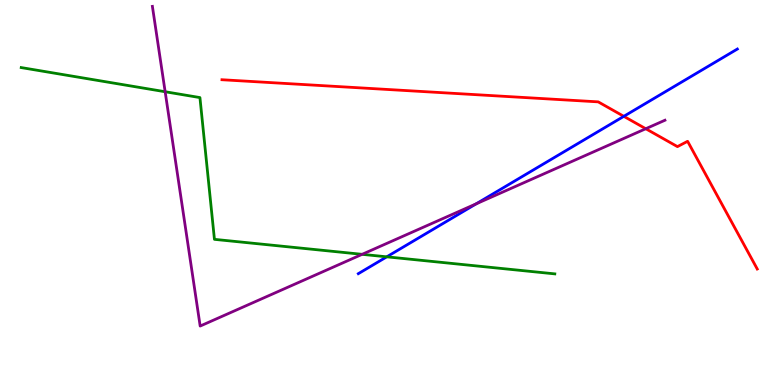[{'lines': ['blue', 'red'], 'intersections': [{'x': 8.05, 'y': 6.98}]}, {'lines': ['green', 'red'], 'intersections': []}, {'lines': ['purple', 'red'], 'intersections': [{'x': 8.33, 'y': 6.66}]}, {'lines': ['blue', 'green'], 'intersections': [{'x': 4.99, 'y': 3.33}]}, {'lines': ['blue', 'purple'], 'intersections': [{'x': 6.14, 'y': 4.71}]}, {'lines': ['green', 'purple'], 'intersections': [{'x': 2.13, 'y': 7.62}, {'x': 4.67, 'y': 3.39}]}]